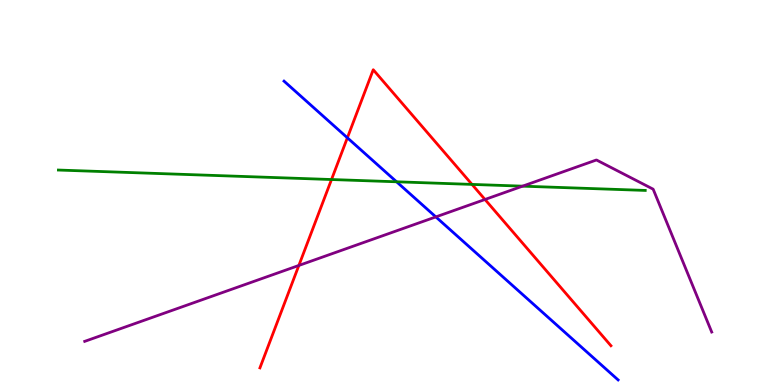[{'lines': ['blue', 'red'], 'intersections': [{'x': 4.48, 'y': 6.42}]}, {'lines': ['green', 'red'], 'intersections': [{'x': 4.28, 'y': 5.34}, {'x': 6.09, 'y': 5.21}]}, {'lines': ['purple', 'red'], 'intersections': [{'x': 3.86, 'y': 3.1}, {'x': 6.26, 'y': 4.82}]}, {'lines': ['blue', 'green'], 'intersections': [{'x': 5.12, 'y': 5.28}]}, {'lines': ['blue', 'purple'], 'intersections': [{'x': 5.62, 'y': 4.37}]}, {'lines': ['green', 'purple'], 'intersections': [{'x': 6.74, 'y': 5.16}]}]